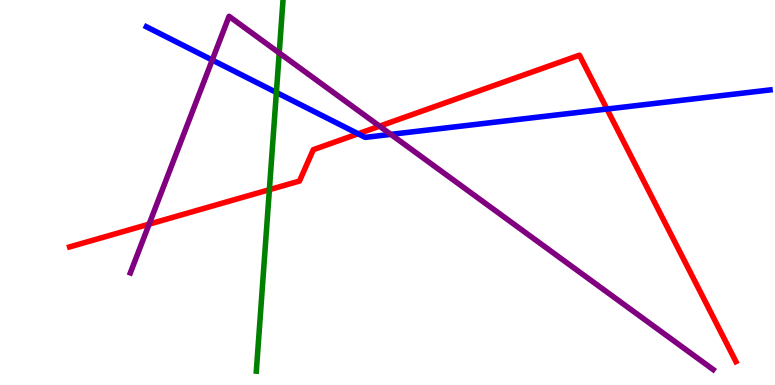[{'lines': ['blue', 'red'], 'intersections': [{'x': 4.62, 'y': 6.53}, {'x': 7.83, 'y': 7.17}]}, {'lines': ['green', 'red'], 'intersections': [{'x': 3.48, 'y': 5.07}]}, {'lines': ['purple', 'red'], 'intersections': [{'x': 1.92, 'y': 4.18}, {'x': 4.9, 'y': 6.72}]}, {'lines': ['blue', 'green'], 'intersections': [{'x': 3.57, 'y': 7.6}]}, {'lines': ['blue', 'purple'], 'intersections': [{'x': 2.74, 'y': 8.44}, {'x': 5.04, 'y': 6.51}]}, {'lines': ['green', 'purple'], 'intersections': [{'x': 3.6, 'y': 8.63}]}]